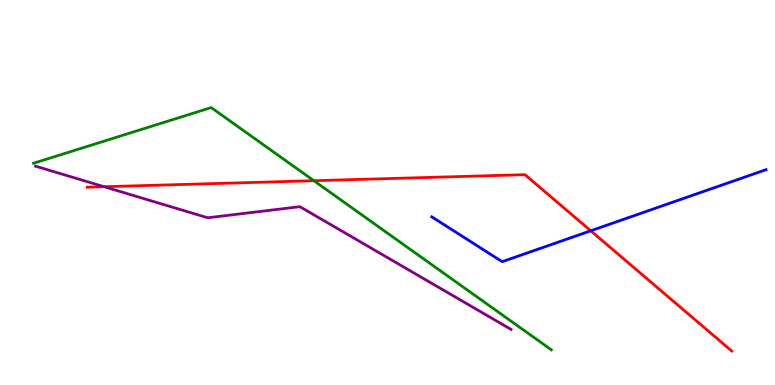[{'lines': ['blue', 'red'], 'intersections': [{'x': 7.62, 'y': 4.01}]}, {'lines': ['green', 'red'], 'intersections': [{'x': 4.05, 'y': 5.31}]}, {'lines': ['purple', 'red'], 'intersections': [{'x': 1.34, 'y': 5.15}]}, {'lines': ['blue', 'green'], 'intersections': []}, {'lines': ['blue', 'purple'], 'intersections': []}, {'lines': ['green', 'purple'], 'intersections': []}]